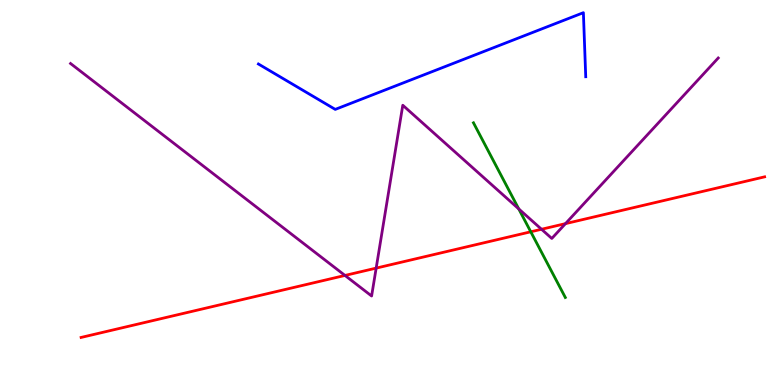[{'lines': ['blue', 'red'], 'intersections': []}, {'lines': ['green', 'red'], 'intersections': [{'x': 6.85, 'y': 3.98}]}, {'lines': ['purple', 'red'], 'intersections': [{'x': 4.45, 'y': 2.85}, {'x': 4.85, 'y': 3.04}, {'x': 6.99, 'y': 4.05}, {'x': 7.3, 'y': 4.19}]}, {'lines': ['blue', 'green'], 'intersections': []}, {'lines': ['blue', 'purple'], 'intersections': []}, {'lines': ['green', 'purple'], 'intersections': [{'x': 6.69, 'y': 4.57}]}]